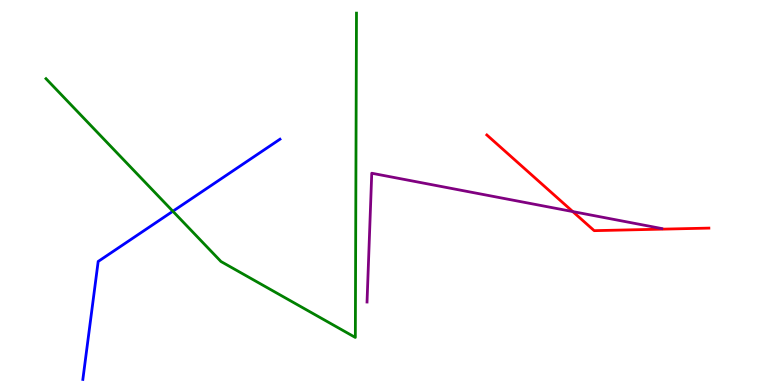[{'lines': ['blue', 'red'], 'intersections': []}, {'lines': ['green', 'red'], 'intersections': []}, {'lines': ['purple', 'red'], 'intersections': [{'x': 7.39, 'y': 4.5}]}, {'lines': ['blue', 'green'], 'intersections': [{'x': 2.23, 'y': 4.51}]}, {'lines': ['blue', 'purple'], 'intersections': []}, {'lines': ['green', 'purple'], 'intersections': []}]